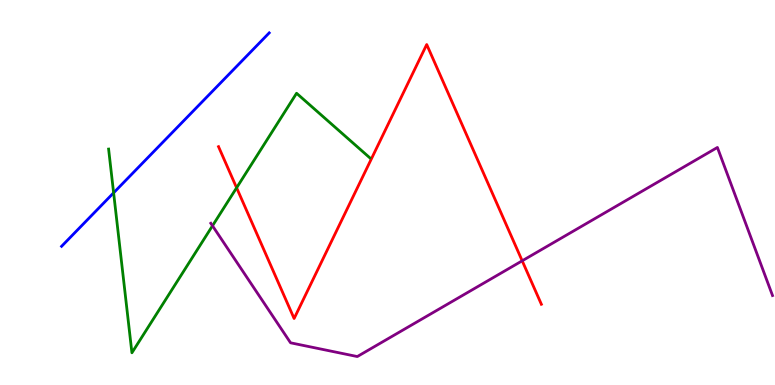[{'lines': ['blue', 'red'], 'intersections': []}, {'lines': ['green', 'red'], 'intersections': [{'x': 3.05, 'y': 5.12}]}, {'lines': ['purple', 'red'], 'intersections': [{'x': 6.74, 'y': 3.23}]}, {'lines': ['blue', 'green'], 'intersections': [{'x': 1.47, 'y': 4.99}]}, {'lines': ['blue', 'purple'], 'intersections': []}, {'lines': ['green', 'purple'], 'intersections': [{'x': 2.74, 'y': 4.14}]}]